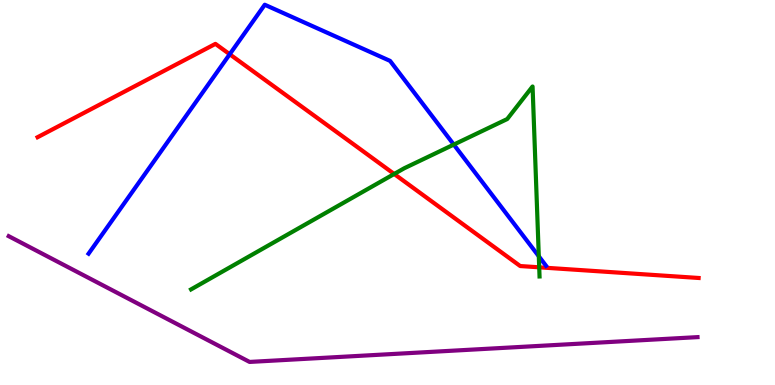[{'lines': ['blue', 'red'], 'intersections': [{'x': 2.96, 'y': 8.59}]}, {'lines': ['green', 'red'], 'intersections': [{'x': 5.09, 'y': 5.48}, {'x': 6.96, 'y': 3.06}]}, {'lines': ['purple', 'red'], 'intersections': []}, {'lines': ['blue', 'green'], 'intersections': [{'x': 5.86, 'y': 6.24}, {'x': 6.95, 'y': 3.34}]}, {'lines': ['blue', 'purple'], 'intersections': []}, {'lines': ['green', 'purple'], 'intersections': []}]